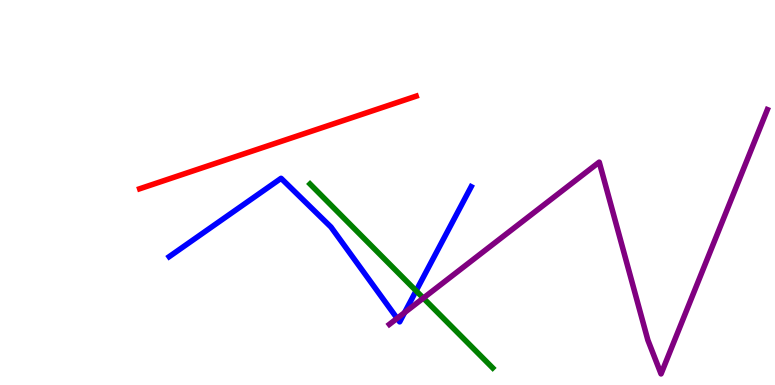[{'lines': ['blue', 'red'], 'intersections': []}, {'lines': ['green', 'red'], 'intersections': []}, {'lines': ['purple', 'red'], 'intersections': []}, {'lines': ['blue', 'green'], 'intersections': [{'x': 5.37, 'y': 2.45}]}, {'lines': ['blue', 'purple'], 'intersections': [{'x': 5.12, 'y': 1.73}, {'x': 5.22, 'y': 1.88}]}, {'lines': ['green', 'purple'], 'intersections': [{'x': 5.46, 'y': 2.26}]}]